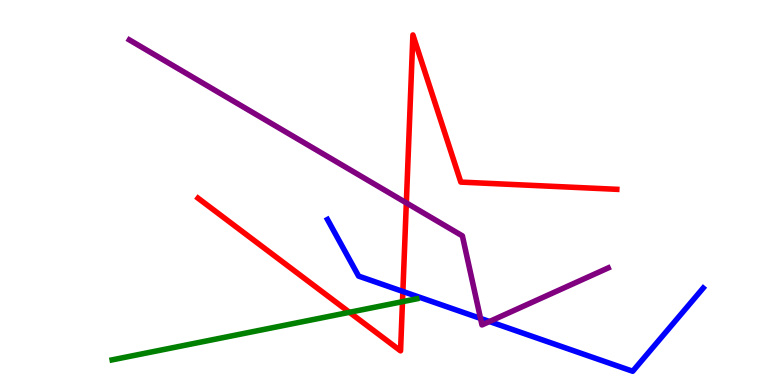[{'lines': ['blue', 'red'], 'intersections': [{'x': 5.2, 'y': 2.43}]}, {'lines': ['green', 'red'], 'intersections': [{'x': 4.51, 'y': 1.89}, {'x': 5.19, 'y': 2.16}]}, {'lines': ['purple', 'red'], 'intersections': [{'x': 5.24, 'y': 4.73}]}, {'lines': ['blue', 'green'], 'intersections': []}, {'lines': ['blue', 'purple'], 'intersections': [{'x': 6.2, 'y': 1.73}, {'x': 6.32, 'y': 1.65}]}, {'lines': ['green', 'purple'], 'intersections': []}]